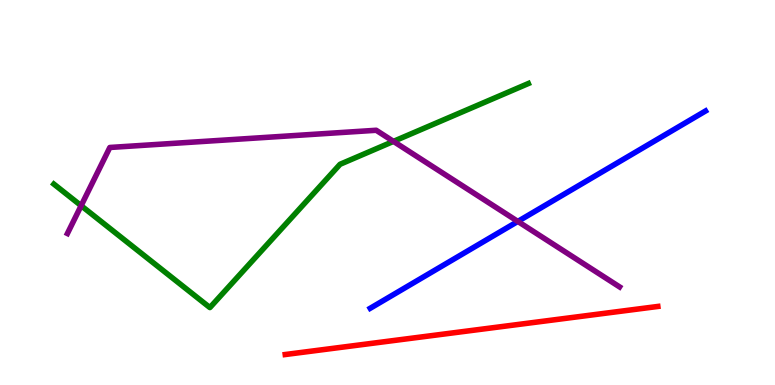[{'lines': ['blue', 'red'], 'intersections': []}, {'lines': ['green', 'red'], 'intersections': []}, {'lines': ['purple', 'red'], 'intersections': []}, {'lines': ['blue', 'green'], 'intersections': []}, {'lines': ['blue', 'purple'], 'intersections': [{'x': 6.68, 'y': 4.25}]}, {'lines': ['green', 'purple'], 'intersections': [{'x': 1.05, 'y': 4.66}, {'x': 5.08, 'y': 6.33}]}]